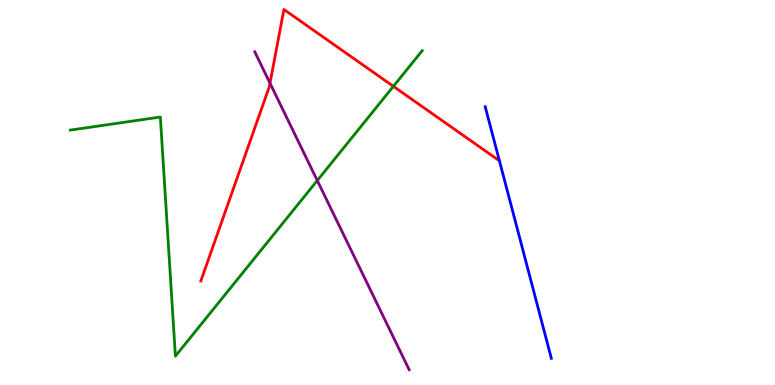[{'lines': ['blue', 'red'], 'intersections': []}, {'lines': ['green', 'red'], 'intersections': [{'x': 5.08, 'y': 7.76}]}, {'lines': ['purple', 'red'], 'intersections': [{'x': 3.48, 'y': 7.84}]}, {'lines': ['blue', 'green'], 'intersections': []}, {'lines': ['blue', 'purple'], 'intersections': []}, {'lines': ['green', 'purple'], 'intersections': [{'x': 4.09, 'y': 5.31}]}]